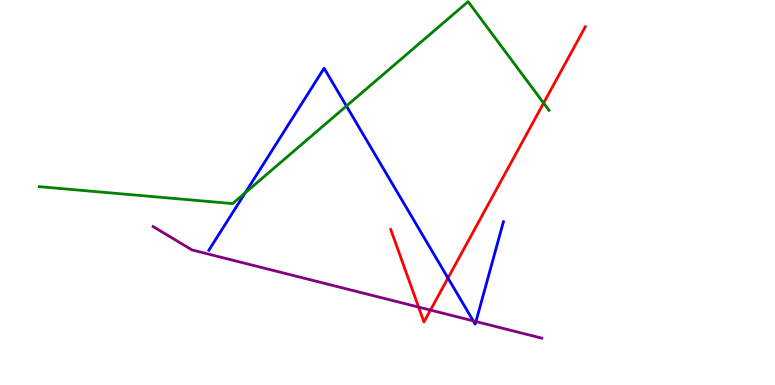[{'lines': ['blue', 'red'], 'intersections': [{'x': 5.78, 'y': 2.78}]}, {'lines': ['green', 'red'], 'intersections': [{'x': 7.01, 'y': 7.32}]}, {'lines': ['purple', 'red'], 'intersections': [{'x': 5.4, 'y': 2.02}, {'x': 5.55, 'y': 1.95}]}, {'lines': ['blue', 'green'], 'intersections': [{'x': 3.16, 'y': 4.99}, {'x': 4.47, 'y': 7.25}]}, {'lines': ['blue', 'purple'], 'intersections': [{'x': 6.11, 'y': 1.67}, {'x': 6.14, 'y': 1.65}]}, {'lines': ['green', 'purple'], 'intersections': []}]